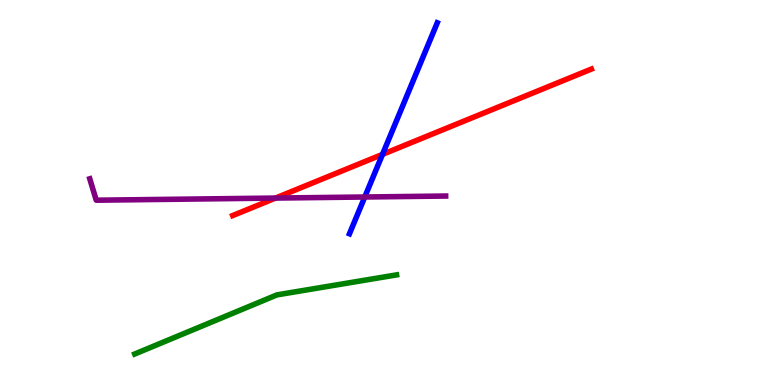[{'lines': ['blue', 'red'], 'intersections': [{'x': 4.94, 'y': 5.99}]}, {'lines': ['green', 'red'], 'intersections': []}, {'lines': ['purple', 'red'], 'intersections': [{'x': 3.56, 'y': 4.86}]}, {'lines': ['blue', 'green'], 'intersections': []}, {'lines': ['blue', 'purple'], 'intersections': [{'x': 4.71, 'y': 4.88}]}, {'lines': ['green', 'purple'], 'intersections': []}]